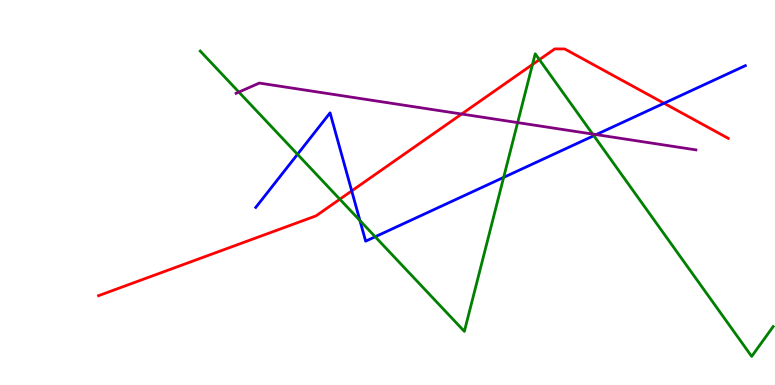[{'lines': ['blue', 'red'], 'intersections': [{'x': 4.54, 'y': 5.04}, {'x': 8.57, 'y': 7.32}]}, {'lines': ['green', 'red'], 'intersections': [{'x': 4.38, 'y': 4.83}, {'x': 6.87, 'y': 8.32}, {'x': 6.96, 'y': 8.45}]}, {'lines': ['purple', 'red'], 'intersections': [{'x': 5.96, 'y': 7.04}]}, {'lines': ['blue', 'green'], 'intersections': [{'x': 3.84, 'y': 5.99}, {'x': 4.64, 'y': 4.27}, {'x': 4.84, 'y': 3.85}, {'x': 6.5, 'y': 5.39}, {'x': 7.66, 'y': 6.48}]}, {'lines': ['blue', 'purple'], 'intersections': [{'x': 7.69, 'y': 6.5}]}, {'lines': ['green', 'purple'], 'intersections': [{'x': 3.08, 'y': 7.61}, {'x': 6.68, 'y': 6.82}, {'x': 7.65, 'y': 6.52}]}]